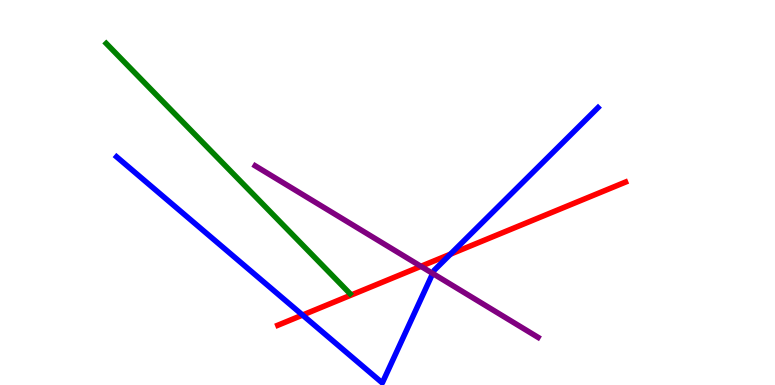[{'lines': ['blue', 'red'], 'intersections': [{'x': 3.9, 'y': 1.82}, {'x': 5.81, 'y': 3.4}]}, {'lines': ['green', 'red'], 'intersections': []}, {'lines': ['purple', 'red'], 'intersections': [{'x': 5.43, 'y': 3.08}]}, {'lines': ['blue', 'green'], 'intersections': []}, {'lines': ['blue', 'purple'], 'intersections': [{'x': 5.58, 'y': 2.9}]}, {'lines': ['green', 'purple'], 'intersections': []}]